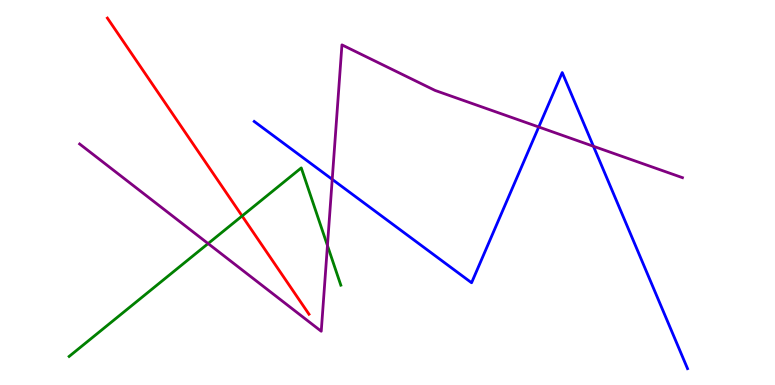[{'lines': ['blue', 'red'], 'intersections': []}, {'lines': ['green', 'red'], 'intersections': [{'x': 3.12, 'y': 4.39}]}, {'lines': ['purple', 'red'], 'intersections': []}, {'lines': ['blue', 'green'], 'intersections': []}, {'lines': ['blue', 'purple'], 'intersections': [{'x': 4.29, 'y': 5.34}, {'x': 6.95, 'y': 6.7}, {'x': 7.66, 'y': 6.2}]}, {'lines': ['green', 'purple'], 'intersections': [{'x': 2.69, 'y': 3.67}, {'x': 4.23, 'y': 3.62}]}]